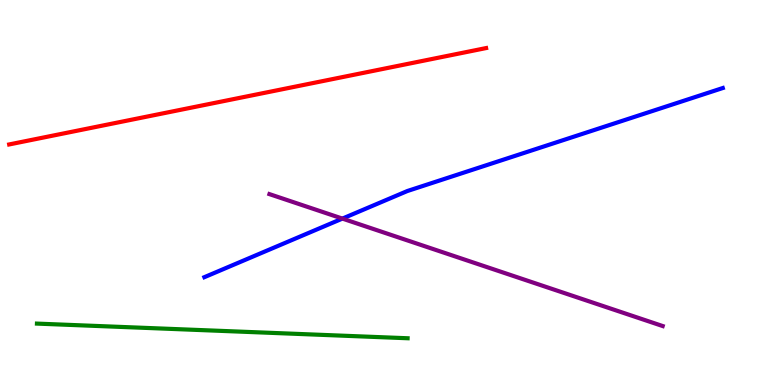[{'lines': ['blue', 'red'], 'intersections': []}, {'lines': ['green', 'red'], 'intersections': []}, {'lines': ['purple', 'red'], 'intersections': []}, {'lines': ['blue', 'green'], 'intersections': []}, {'lines': ['blue', 'purple'], 'intersections': [{'x': 4.42, 'y': 4.32}]}, {'lines': ['green', 'purple'], 'intersections': []}]